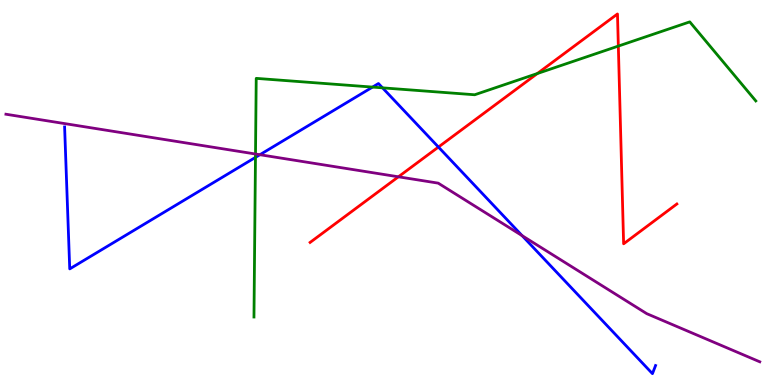[{'lines': ['blue', 'red'], 'intersections': [{'x': 5.66, 'y': 6.18}]}, {'lines': ['green', 'red'], 'intersections': [{'x': 6.93, 'y': 8.09}, {'x': 7.98, 'y': 8.8}]}, {'lines': ['purple', 'red'], 'intersections': [{'x': 5.14, 'y': 5.41}]}, {'lines': ['blue', 'green'], 'intersections': [{'x': 3.3, 'y': 5.91}, {'x': 4.81, 'y': 7.74}, {'x': 4.94, 'y': 7.72}]}, {'lines': ['blue', 'purple'], 'intersections': [{'x': 3.35, 'y': 5.98}, {'x': 6.74, 'y': 3.88}]}, {'lines': ['green', 'purple'], 'intersections': [{'x': 3.3, 'y': 6.0}]}]